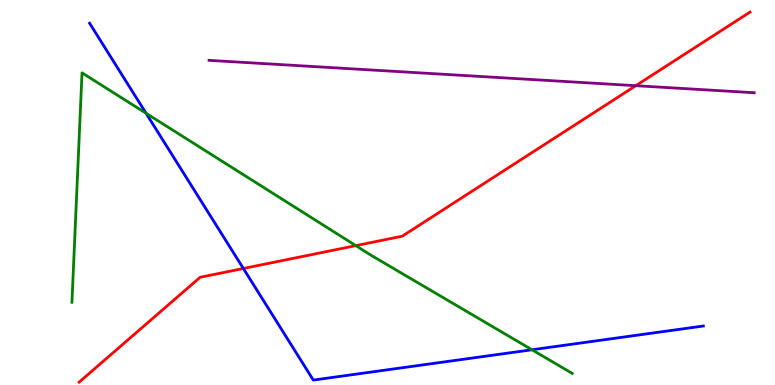[{'lines': ['blue', 'red'], 'intersections': [{'x': 3.14, 'y': 3.03}]}, {'lines': ['green', 'red'], 'intersections': [{'x': 4.59, 'y': 3.62}]}, {'lines': ['purple', 'red'], 'intersections': [{'x': 8.2, 'y': 7.77}]}, {'lines': ['blue', 'green'], 'intersections': [{'x': 1.88, 'y': 7.06}, {'x': 6.86, 'y': 0.915}]}, {'lines': ['blue', 'purple'], 'intersections': []}, {'lines': ['green', 'purple'], 'intersections': []}]